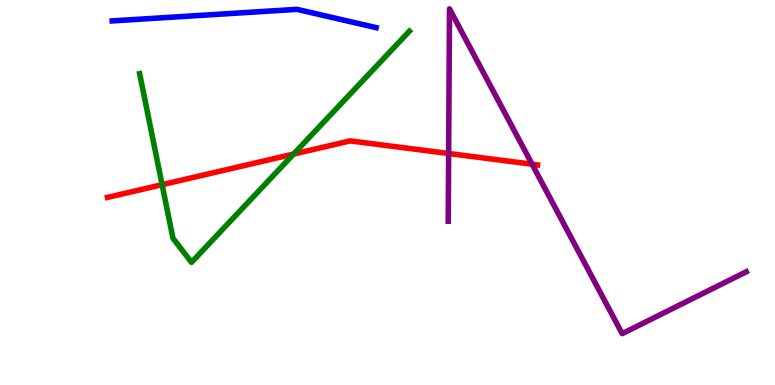[{'lines': ['blue', 'red'], 'intersections': []}, {'lines': ['green', 'red'], 'intersections': [{'x': 2.09, 'y': 5.2}, {'x': 3.79, 'y': 6.0}]}, {'lines': ['purple', 'red'], 'intersections': [{'x': 5.79, 'y': 6.01}, {'x': 6.87, 'y': 5.74}]}, {'lines': ['blue', 'green'], 'intersections': []}, {'lines': ['blue', 'purple'], 'intersections': []}, {'lines': ['green', 'purple'], 'intersections': []}]